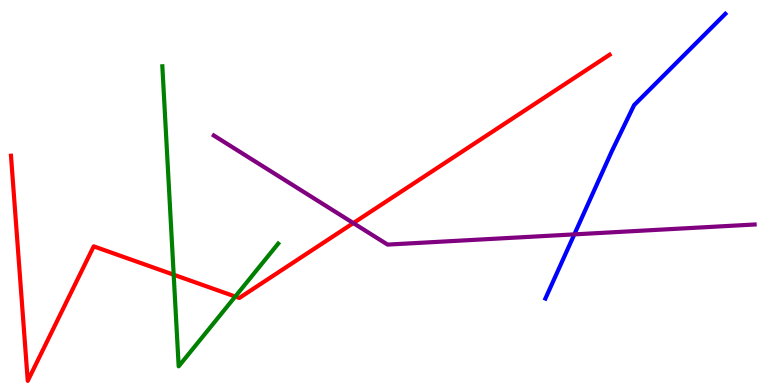[{'lines': ['blue', 'red'], 'intersections': []}, {'lines': ['green', 'red'], 'intersections': [{'x': 2.24, 'y': 2.86}, {'x': 3.04, 'y': 2.3}]}, {'lines': ['purple', 'red'], 'intersections': [{'x': 4.56, 'y': 4.21}]}, {'lines': ['blue', 'green'], 'intersections': []}, {'lines': ['blue', 'purple'], 'intersections': [{'x': 7.41, 'y': 3.91}]}, {'lines': ['green', 'purple'], 'intersections': []}]